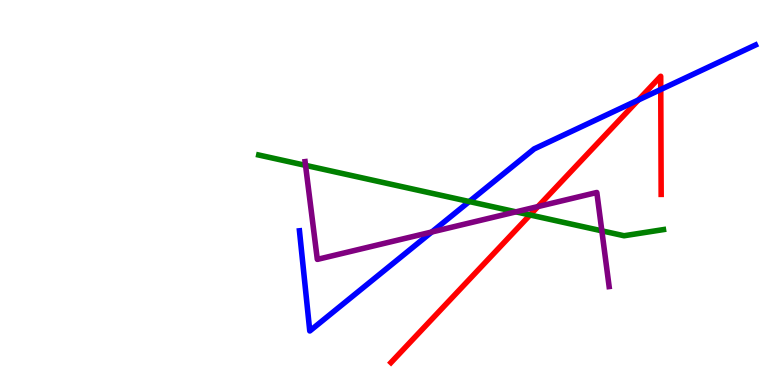[{'lines': ['blue', 'red'], 'intersections': [{'x': 8.24, 'y': 7.4}, {'x': 8.53, 'y': 7.68}]}, {'lines': ['green', 'red'], 'intersections': [{'x': 6.84, 'y': 4.42}]}, {'lines': ['purple', 'red'], 'intersections': [{'x': 6.94, 'y': 4.63}]}, {'lines': ['blue', 'green'], 'intersections': [{'x': 6.06, 'y': 4.77}]}, {'lines': ['blue', 'purple'], 'intersections': [{'x': 5.57, 'y': 3.97}]}, {'lines': ['green', 'purple'], 'intersections': [{'x': 3.94, 'y': 5.7}, {'x': 6.66, 'y': 4.5}, {'x': 7.77, 'y': 4.0}]}]